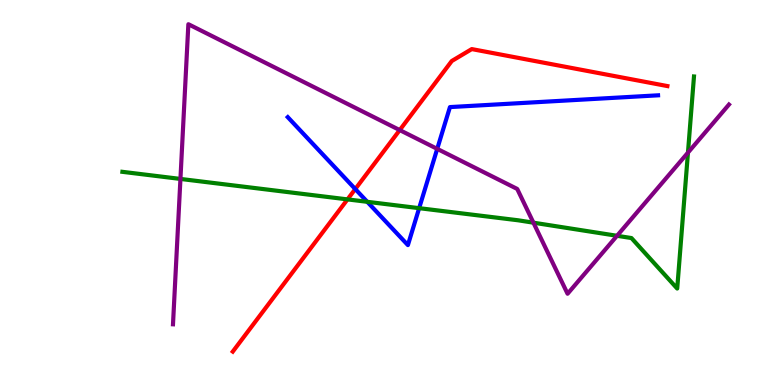[{'lines': ['blue', 'red'], 'intersections': [{'x': 4.58, 'y': 5.09}]}, {'lines': ['green', 'red'], 'intersections': [{'x': 4.48, 'y': 4.82}]}, {'lines': ['purple', 'red'], 'intersections': [{'x': 5.16, 'y': 6.62}]}, {'lines': ['blue', 'green'], 'intersections': [{'x': 4.74, 'y': 4.76}, {'x': 5.41, 'y': 4.59}]}, {'lines': ['blue', 'purple'], 'intersections': [{'x': 5.64, 'y': 6.13}]}, {'lines': ['green', 'purple'], 'intersections': [{'x': 2.33, 'y': 5.35}, {'x': 6.88, 'y': 4.22}, {'x': 7.96, 'y': 3.88}, {'x': 8.88, 'y': 6.04}]}]